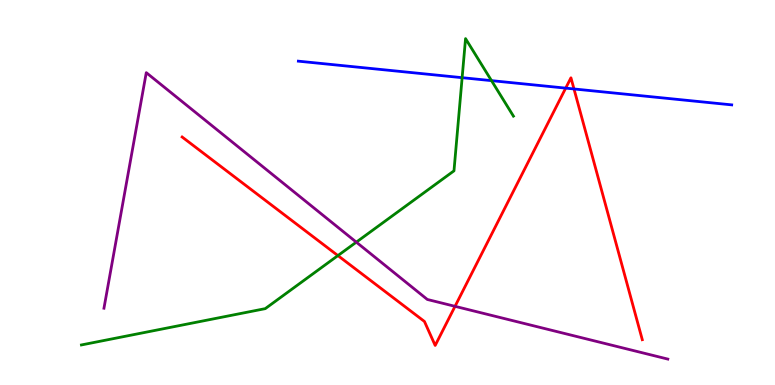[{'lines': ['blue', 'red'], 'intersections': [{'x': 7.3, 'y': 7.71}, {'x': 7.41, 'y': 7.69}]}, {'lines': ['green', 'red'], 'intersections': [{'x': 4.36, 'y': 3.36}]}, {'lines': ['purple', 'red'], 'intersections': [{'x': 5.87, 'y': 2.04}]}, {'lines': ['blue', 'green'], 'intersections': [{'x': 5.96, 'y': 7.98}, {'x': 6.34, 'y': 7.91}]}, {'lines': ['blue', 'purple'], 'intersections': []}, {'lines': ['green', 'purple'], 'intersections': [{'x': 4.6, 'y': 3.71}]}]